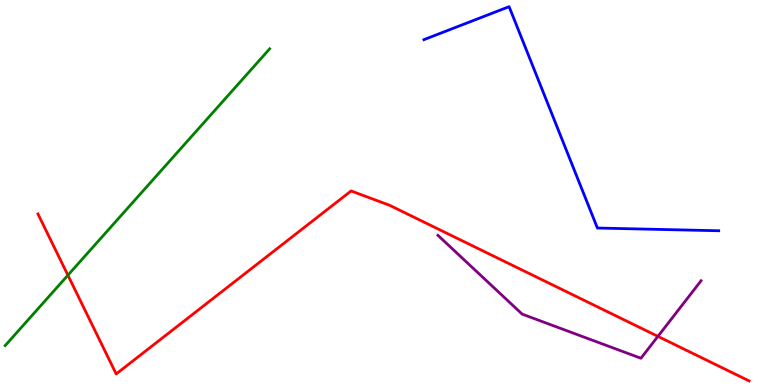[{'lines': ['blue', 'red'], 'intersections': []}, {'lines': ['green', 'red'], 'intersections': [{'x': 0.876, 'y': 2.85}]}, {'lines': ['purple', 'red'], 'intersections': [{'x': 8.49, 'y': 1.26}]}, {'lines': ['blue', 'green'], 'intersections': []}, {'lines': ['blue', 'purple'], 'intersections': []}, {'lines': ['green', 'purple'], 'intersections': []}]